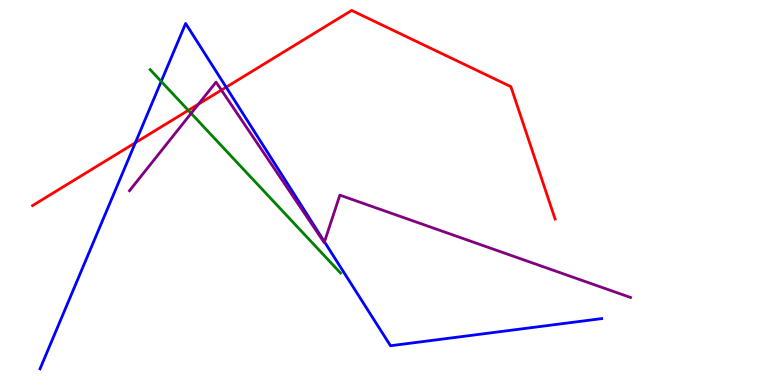[{'lines': ['blue', 'red'], 'intersections': [{'x': 1.75, 'y': 6.29}, {'x': 2.92, 'y': 7.74}]}, {'lines': ['green', 'red'], 'intersections': [{'x': 2.43, 'y': 7.13}]}, {'lines': ['purple', 'red'], 'intersections': [{'x': 2.56, 'y': 7.3}, {'x': 2.86, 'y': 7.66}]}, {'lines': ['blue', 'green'], 'intersections': [{'x': 2.08, 'y': 7.89}]}, {'lines': ['blue', 'purple'], 'intersections': [{'x': 4.19, 'y': 3.72}]}, {'lines': ['green', 'purple'], 'intersections': [{'x': 2.47, 'y': 7.06}]}]